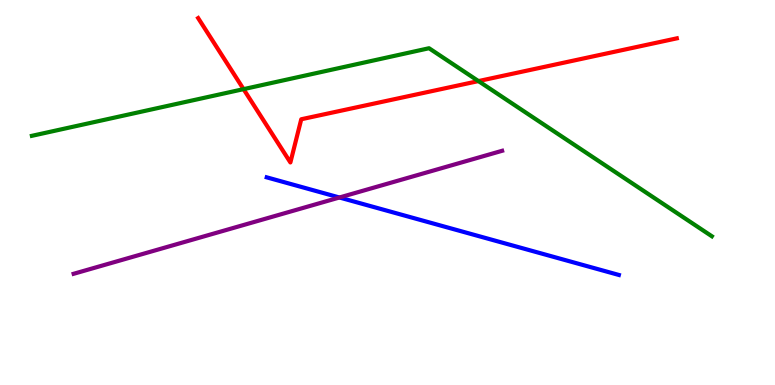[{'lines': ['blue', 'red'], 'intersections': []}, {'lines': ['green', 'red'], 'intersections': [{'x': 3.14, 'y': 7.68}, {'x': 6.17, 'y': 7.89}]}, {'lines': ['purple', 'red'], 'intersections': []}, {'lines': ['blue', 'green'], 'intersections': []}, {'lines': ['blue', 'purple'], 'intersections': [{'x': 4.38, 'y': 4.87}]}, {'lines': ['green', 'purple'], 'intersections': []}]